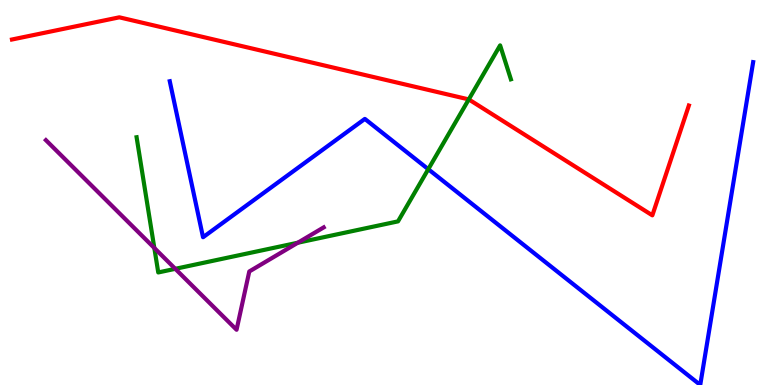[{'lines': ['blue', 'red'], 'intersections': []}, {'lines': ['green', 'red'], 'intersections': [{'x': 6.05, 'y': 7.42}]}, {'lines': ['purple', 'red'], 'intersections': []}, {'lines': ['blue', 'green'], 'intersections': [{'x': 5.53, 'y': 5.61}]}, {'lines': ['blue', 'purple'], 'intersections': []}, {'lines': ['green', 'purple'], 'intersections': [{'x': 1.99, 'y': 3.56}, {'x': 2.26, 'y': 3.02}, {'x': 3.84, 'y': 3.7}]}]